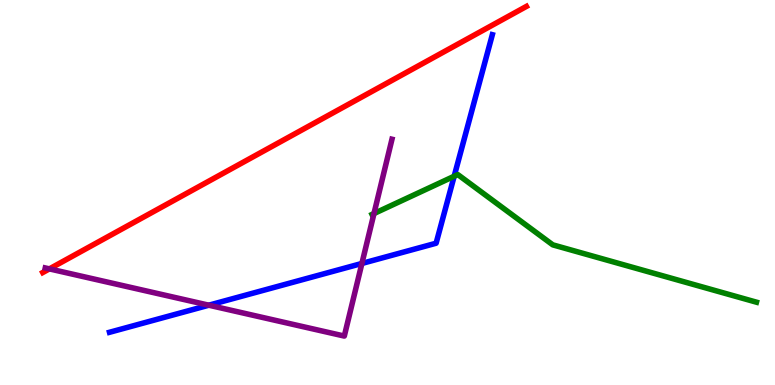[{'lines': ['blue', 'red'], 'intersections': []}, {'lines': ['green', 'red'], 'intersections': []}, {'lines': ['purple', 'red'], 'intersections': [{'x': 0.637, 'y': 3.02}]}, {'lines': ['blue', 'green'], 'intersections': [{'x': 5.86, 'y': 5.42}]}, {'lines': ['blue', 'purple'], 'intersections': [{'x': 2.69, 'y': 2.07}, {'x': 4.67, 'y': 3.16}]}, {'lines': ['green', 'purple'], 'intersections': [{'x': 4.83, 'y': 4.45}]}]